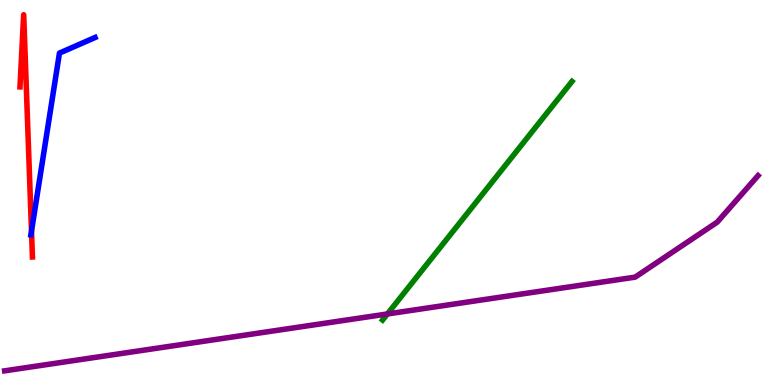[{'lines': ['blue', 'red'], 'intersections': [{'x': 0.406, 'y': 4.0}]}, {'lines': ['green', 'red'], 'intersections': []}, {'lines': ['purple', 'red'], 'intersections': []}, {'lines': ['blue', 'green'], 'intersections': []}, {'lines': ['blue', 'purple'], 'intersections': []}, {'lines': ['green', 'purple'], 'intersections': [{'x': 5.0, 'y': 1.85}]}]